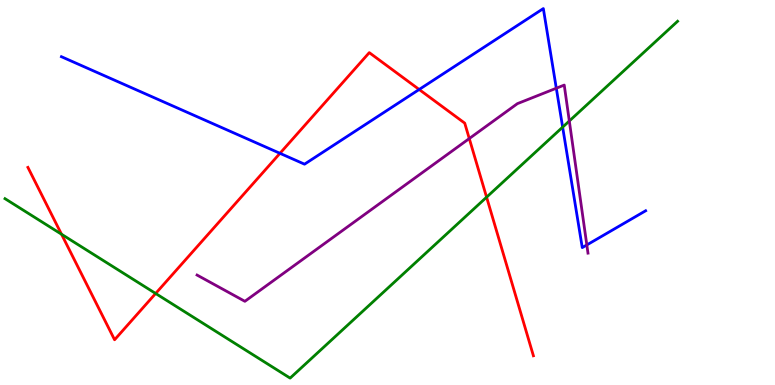[{'lines': ['blue', 'red'], 'intersections': [{'x': 3.61, 'y': 6.02}, {'x': 5.41, 'y': 7.68}]}, {'lines': ['green', 'red'], 'intersections': [{'x': 0.794, 'y': 3.92}, {'x': 2.01, 'y': 2.38}, {'x': 6.28, 'y': 4.88}]}, {'lines': ['purple', 'red'], 'intersections': [{'x': 6.06, 'y': 6.4}]}, {'lines': ['blue', 'green'], 'intersections': [{'x': 7.26, 'y': 6.7}]}, {'lines': ['blue', 'purple'], 'intersections': [{'x': 7.18, 'y': 7.71}, {'x': 7.57, 'y': 3.64}]}, {'lines': ['green', 'purple'], 'intersections': [{'x': 7.35, 'y': 6.86}]}]